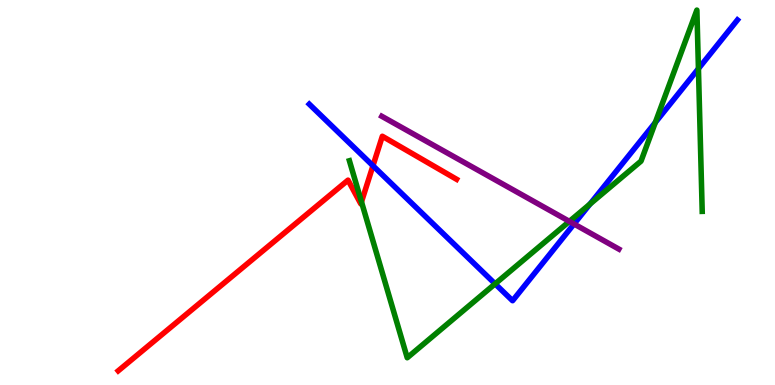[{'lines': ['blue', 'red'], 'intersections': [{'x': 4.81, 'y': 5.7}]}, {'lines': ['green', 'red'], 'intersections': [{'x': 4.66, 'y': 4.76}]}, {'lines': ['purple', 'red'], 'intersections': []}, {'lines': ['blue', 'green'], 'intersections': [{'x': 6.39, 'y': 2.63}, {'x': 7.61, 'y': 4.7}, {'x': 8.46, 'y': 6.82}, {'x': 9.01, 'y': 8.22}]}, {'lines': ['blue', 'purple'], 'intersections': [{'x': 7.41, 'y': 4.18}]}, {'lines': ['green', 'purple'], 'intersections': [{'x': 7.35, 'y': 4.25}]}]